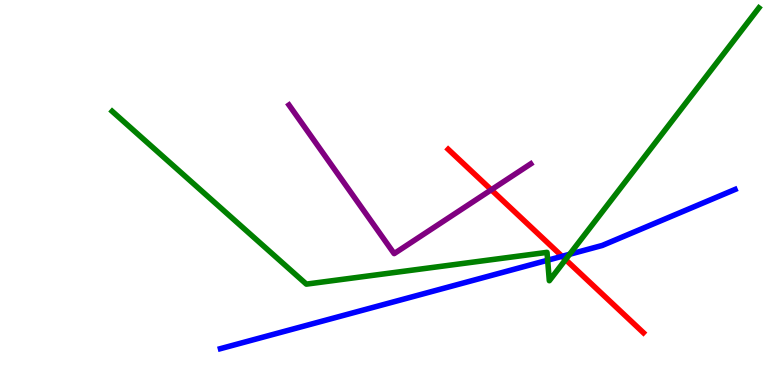[{'lines': ['blue', 'red'], 'intersections': [{'x': 7.25, 'y': 3.34}]}, {'lines': ['green', 'red'], 'intersections': [{'x': 7.3, 'y': 3.26}]}, {'lines': ['purple', 'red'], 'intersections': [{'x': 6.34, 'y': 5.07}]}, {'lines': ['blue', 'green'], 'intersections': [{'x': 7.07, 'y': 3.24}, {'x': 7.35, 'y': 3.4}]}, {'lines': ['blue', 'purple'], 'intersections': []}, {'lines': ['green', 'purple'], 'intersections': []}]